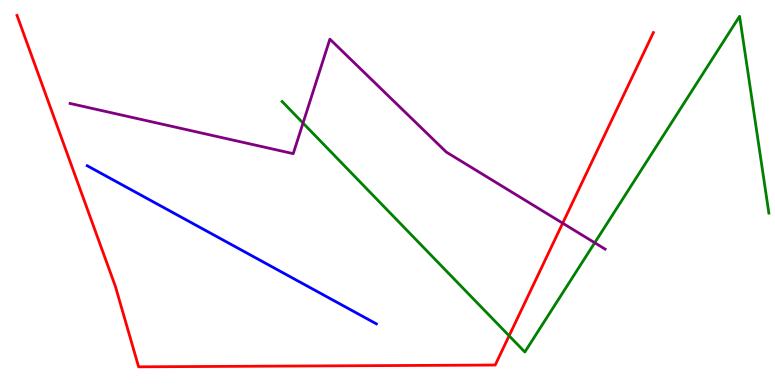[{'lines': ['blue', 'red'], 'intersections': []}, {'lines': ['green', 'red'], 'intersections': [{'x': 6.57, 'y': 1.28}]}, {'lines': ['purple', 'red'], 'intersections': [{'x': 7.26, 'y': 4.2}]}, {'lines': ['blue', 'green'], 'intersections': []}, {'lines': ['blue', 'purple'], 'intersections': []}, {'lines': ['green', 'purple'], 'intersections': [{'x': 3.91, 'y': 6.8}, {'x': 7.67, 'y': 3.69}]}]